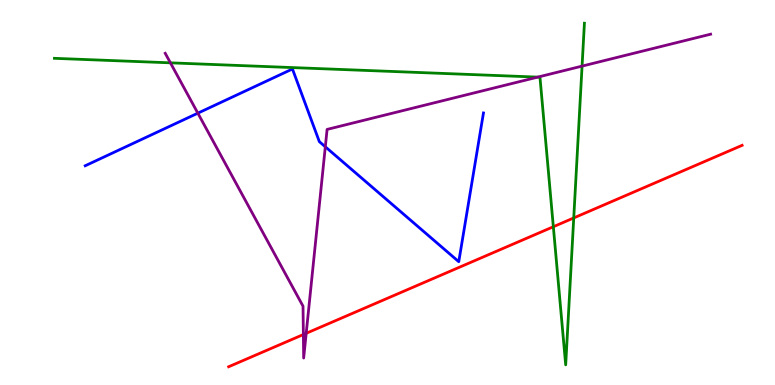[{'lines': ['blue', 'red'], 'intersections': []}, {'lines': ['green', 'red'], 'intersections': [{'x': 7.14, 'y': 4.11}, {'x': 7.4, 'y': 4.34}]}, {'lines': ['purple', 'red'], 'intersections': [{'x': 3.91, 'y': 1.31}, {'x': 3.95, 'y': 1.34}]}, {'lines': ['blue', 'green'], 'intersections': []}, {'lines': ['blue', 'purple'], 'intersections': [{'x': 2.55, 'y': 7.06}, {'x': 4.2, 'y': 6.19}]}, {'lines': ['green', 'purple'], 'intersections': [{'x': 2.2, 'y': 8.37}, {'x': 6.94, 'y': 8.0}, {'x': 7.51, 'y': 8.28}]}]